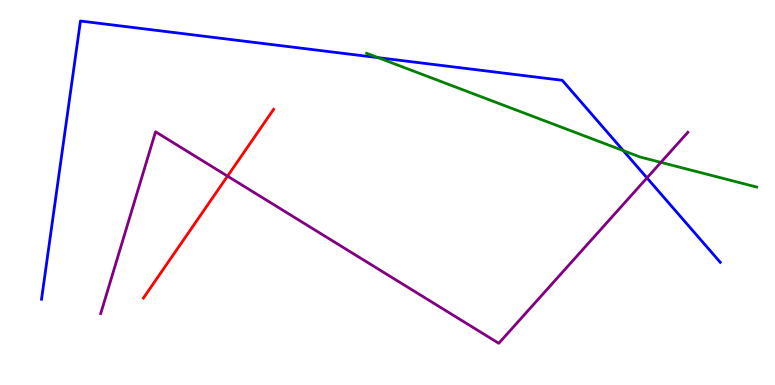[{'lines': ['blue', 'red'], 'intersections': []}, {'lines': ['green', 'red'], 'intersections': []}, {'lines': ['purple', 'red'], 'intersections': [{'x': 2.94, 'y': 5.42}]}, {'lines': ['blue', 'green'], 'intersections': [{'x': 4.88, 'y': 8.5}, {'x': 8.04, 'y': 6.09}]}, {'lines': ['blue', 'purple'], 'intersections': [{'x': 8.35, 'y': 5.38}]}, {'lines': ['green', 'purple'], 'intersections': [{'x': 8.53, 'y': 5.78}]}]